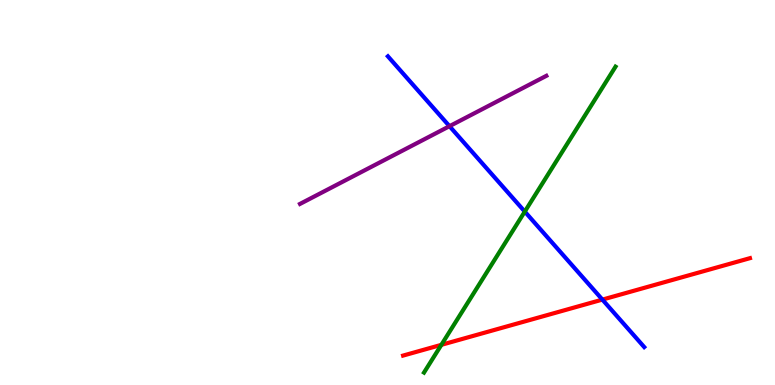[{'lines': ['blue', 'red'], 'intersections': [{'x': 7.77, 'y': 2.22}]}, {'lines': ['green', 'red'], 'intersections': [{'x': 5.7, 'y': 1.04}]}, {'lines': ['purple', 'red'], 'intersections': []}, {'lines': ['blue', 'green'], 'intersections': [{'x': 6.77, 'y': 4.5}]}, {'lines': ['blue', 'purple'], 'intersections': [{'x': 5.8, 'y': 6.72}]}, {'lines': ['green', 'purple'], 'intersections': []}]